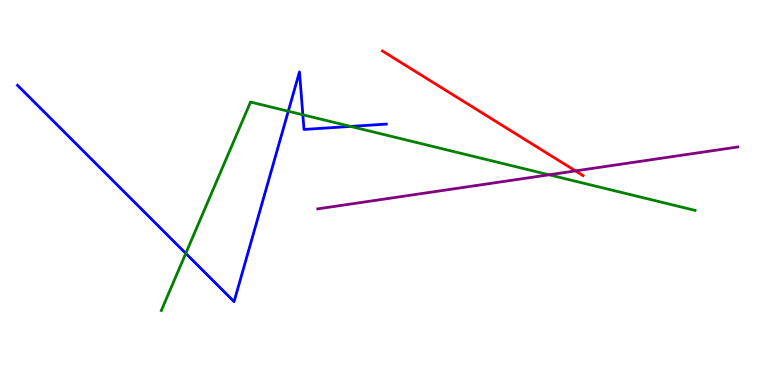[{'lines': ['blue', 'red'], 'intersections': []}, {'lines': ['green', 'red'], 'intersections': []}, {'lines': ['purple', 'red'], 'intersections': [{'x': 7.43, 'y': 5.56}]}, {'lines': ['blue', 'green'], 'intersections': [{'x': 2.4, 'y': 3.42}, {'x': 3.72, 'y': 7.11}, {'x': 3.91, 'y': 7.02}, {'x': 4.52, 'y': 6.72}]}, {'lines': ['blue', 'purple'], 'intersections': []}, {'lines': ['green', 'purple'], 'intersections': [{'x': 7.08, 'y': 5.46}]}]